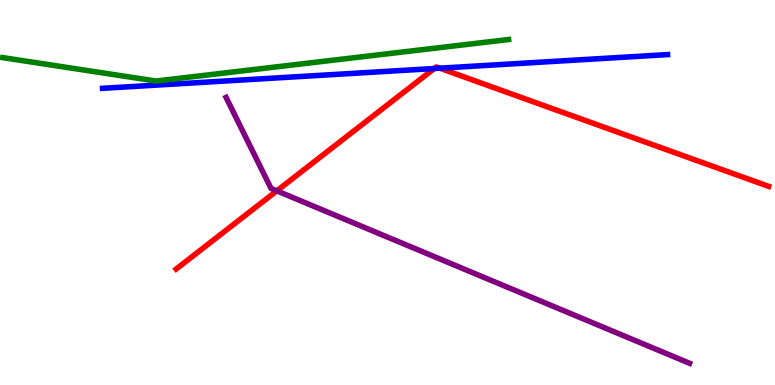[{'lines': ['blue', 'red'], 'intersections': [{'x': 5.6, 'y': 8.22}, {'x': 5.67, 'y': 8.23}]}, {'lines': ['green', 'red'], 'intersections': []}, {'lines': ['purple', 'red'], 'intersections': [{'x': 3.57, 'y': 5.04}]}, {'lines': ['blue', 'green'], 'intersections': []}, {'lines': ['blue', 'purple'], 'intersections': []}, {'lines': ['green', 'purple'], 'intersections': []}]